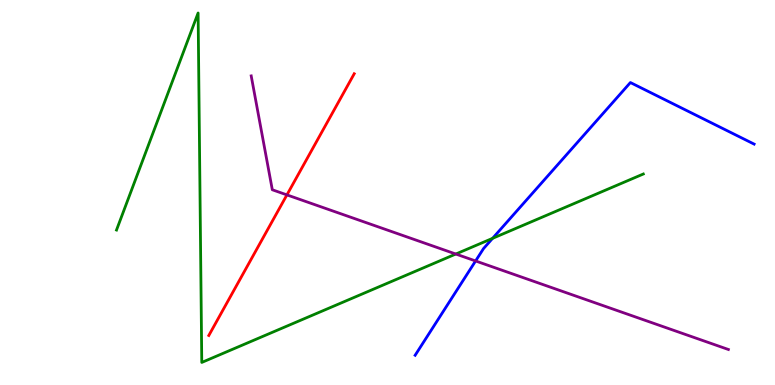[{'lines': ['blue', 'red'], 'intersections': []}, {'lines': ['green', 'red'], 'intersections': []}, {'lines': ['purple', 'red'], 'intersections': [{'x': 3.7, 'y': 4.94}]}, {'lines': ['blue', 'green'], 'intersections': [{'x': 6.36, 'y': 3.81}]}, {'lines': ['blue', 'purple'], 'intersections': [{'x': 6.14, 'y': 3.22}]}, {'lines': ['green', 'purple'], 'intersections': [{'x': 5.88, 'y': 3.4}]}]